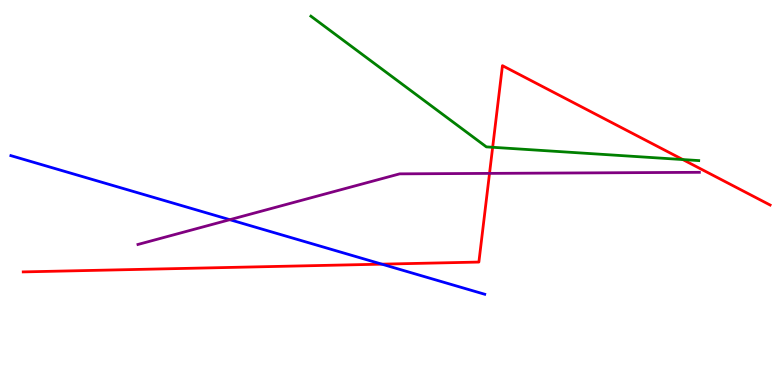[{'lines': ['blue', 'red'], 'intersections': [{'x': 4.93, 'y': 3.14}]}, {'lines': ['green', 'red'], 'intersections': [{'x': 6.36, 'y': 6.17}, {'x': 8.81, 'y': 5.86}]}, {'lines': ['purple', 'red'], 'intersections': [{'x': 6.32, 'y': 5.5}]}, {'lines': ['blue', 'green'], 'intersections': []}, {'lines': ['blue', 'purple'], 'intersections': [{'x': 2.97, 'y': 4.29}]}, {'lines': ['green', 'purple'], 'intersections': []}]